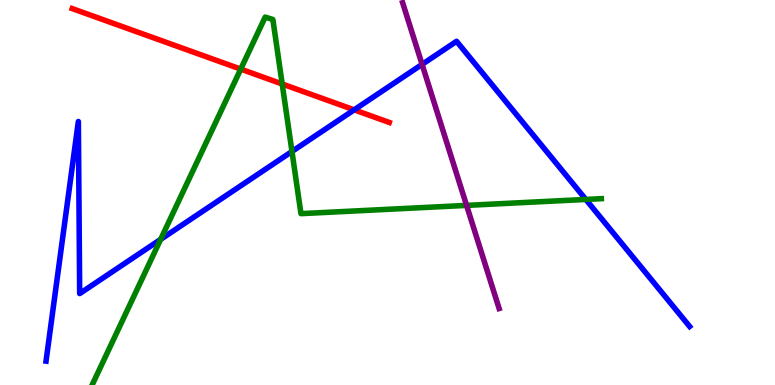[{'lines': ['blue', 'red'], 'intersections': [{'x': 4.57, 'y': 7.15}]}, {'lines': ['green', 'red'], 'intersections': [{'x': 3.11, 'y': 8.2}, {'x': 3.64, 'y': 7.82}]}, {'lines': ['purple', 'red'], 'intersections': []}, {'lines': ['blue', 'green'], 'intersections': [{'x': 2.07, 'y': 3.78}, {'x': 3.77, 'y': 6.07}, {'x': 7.56, 'y': 4.82}]}, {'lines': ['blue', 'purple'], 'intersections': [{'x': 5.45, 'y': 8.33}]}, {'lines': ['green', 'purple'], 'intersections': [{'x': 6.02, 'y': 4.67}]}]